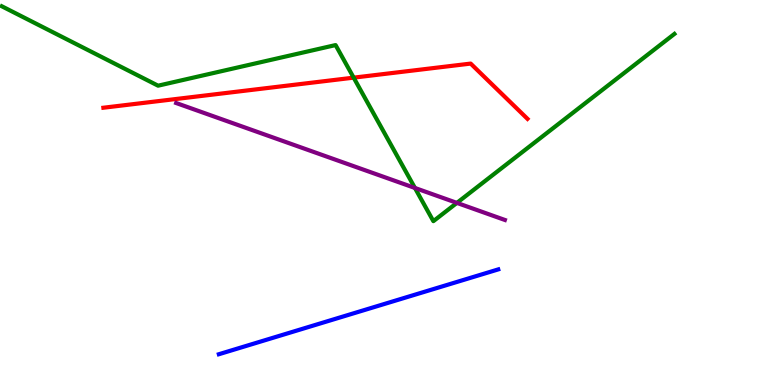[{'lines': ['blue', 'red'], 'intersections': []}, {'lines': ['green', 'red'], 'intersections': [{'x': 4.56, 'y': 7.98}]}, {'lines': ['purple', 'red'], 'intersections': []}, {'lines': ['blue', 'green'], 'intersections': []}, {'lines': ['blue', 'purple'], 'intersections': []}, {'lines': ['green', 'purple'], 'intersections': [{'x': 5.35, 'y': 5.12}, {'x': 5.9, 'y': 4.73}]}]